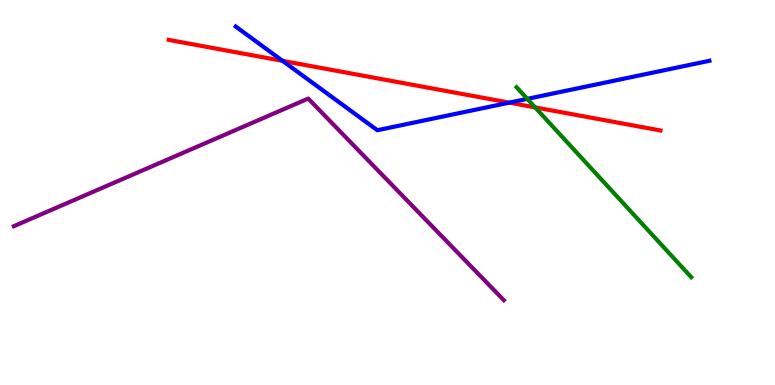[{'lines': ['blue', 'red'], 'intersections': [{'x': 3.65, 'y': 8.42}, {'x': 6.57, 'y': 7.33}]}, {'lines': ['green', 'red'], 'intersections': [{'x': 6.9, 'y': 7.21}]}, {'lines': ['purple', 'red'], 'intersections': []}, {'lines': ['blue', 'green'], 'intersections': [{'x': 6.8, 'y': 7.43}]}, {'lines': ['blue', 'purple'], 'intersections': []}, {'lines': ['green', 'purple'], 'intersections': []}]